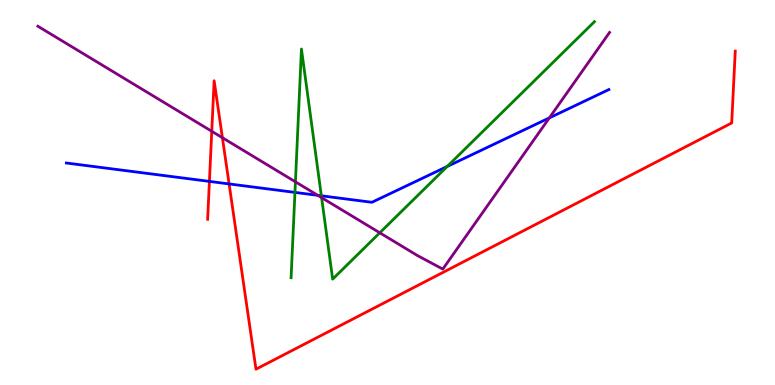[{'lines': ['blue', 'red'], 'intersections': [{'x': 2.7, 'y': 5.29}, {'x': 2.96, 'y': 5.22}]}, {'lines': ['green', 'red'], 'intersections': []}, {'lines': ['purple', 'red'], 'intersections': [{'x': 2.73, 'y': 6.59}, {'x': 2.87, 'y': 6.42}]}, {'lines': ['blue', 'green'], 'intersections': [{'x': 3.81, 'y': 5.0}, {'x': 4.15, 'y': 4.91}, {'x': 5.77, 'y': 5.68}]}, {'lines': ['blue', 'purple'], 'intersections': [{'x': 4.1, 'y': 4.93}, {'x': 7.09, 'y': 6.94}]}, {'lines': ['green', 'purple'], 'intersections': [{'x': 3.81, 'y': 5.28}, {'x': 4.15, 'y': 4.87}, {'x': 4.9, 'y': 3.95}]}]